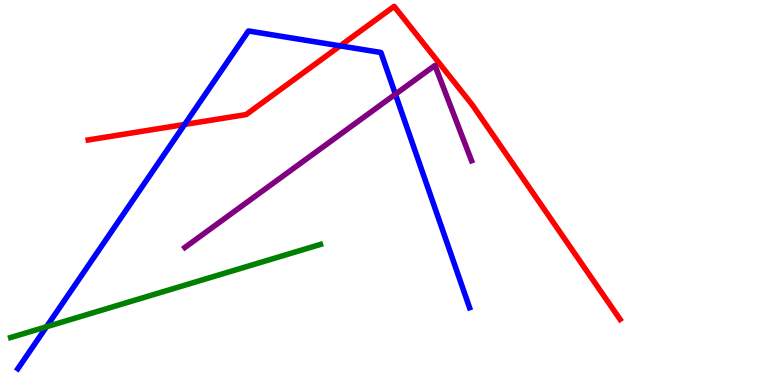[{'lines': ['blue', 'red'], 'intersections': [{'x': 2.38, 'y': 6.77}, {'x': 4.39, 'y': 8.81}]}, {'lines': ['green', 'red'], 'intersections': []}, {'lines': ['purple', 'red'], 'intersections': []}, {'lines': ['blue', 'green'], 'intersections': [{'x': 0.6, 'y': 1.51}]}, {'lines': ['blue', 'purple'], 'intersections': [{'x': 5.1, 'y': 7.55}]}, {'lines': ['green', 'purple'], 'intersections': []}]